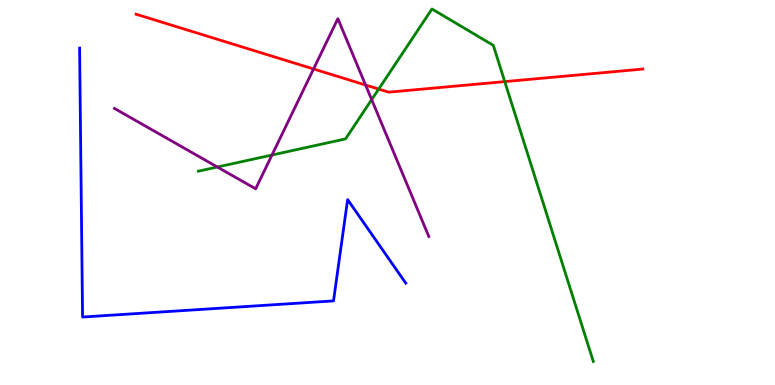[{'lines': ['blue', 'red'], 'intersections': []}, {'lines': ['green', 'red'], 'intersections': [{'x': 4.89, 'y': 7.69}, {'x': 6.51, 'y': 7.88}]}, {'lines': ['purple', 'red'], 'intersections': [{'x': 4.05, 'y': 8.21}, {'x': 4.72, 'y': 7.79}]}, {'lines': ['blue', 'green'], 'intersections': []}, {'lines': ['blue', 'purple'], 'intersections': []}, {'lines': ['green', 'purple'], 'intersections': [{'x': 2.8, 'y': 5.66}, {'x': 3.51, 'y': 5.97}, {'x': 4.8, 'y': 7.41}]}]